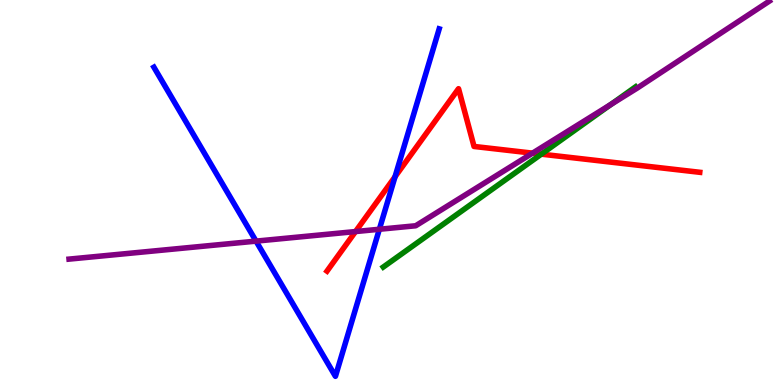[{'lines': ['blue', 'red'], 'intersections': [{'x': 5.1, 'y': 5.41}]}, {'lines': ['green', 'red'], 'intersections': [{'x': 6.98, 'y': 6.0}]}, {'lines': ['purple', 'red'], 'intersections': [{'x': 4.59, 'y': 3.99}, {'x': 6.87, 'y': 6.02}]}, {'lines': ['blue', 'green'], 'intersections': []}, {'lines': ['blue', 'purple'], 'intersections': [{'x': 3.3, 'y': 3.74}, {'x': 4.89, 'y': 4.05}]}, {'lines': ['green', 'purple'], 'intersections': [{'x': 7.88, 'y': 7.29}]}]